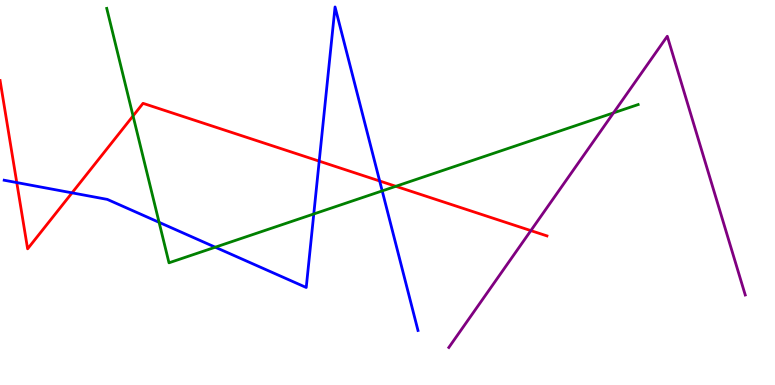[{'lines': ['blue', 'red'], 'intersections': [{'x': 0.216, 'y': 5.26}, {'x': 0.93, 'y': 4.99}, {'x': 4.12, 'y': 5.81}, {'x': 4.9, 'y': 5.3}]}, {'lines': ['green', 'red'], 'intersections': [{'x': 1.72, 'y': 6.99}, {'x': 5.11, 'y': 5.16}]}, {'lines': ['purple', 'red'], 'intersections': [{'x': 6.85, 'y': 4.01}]}, {'lines': ['blue', 'green'], 'intersections': [{'x': 2.05, 'y': 4.23}, {'x': 2.78, 'y': 3.58}, {'x': 4.05, 'y': 4.44}, {'x': 4.93, 'y': 5.04}]}, {'lines': ['blue', 'purple'], 'intersections': []}, {'lines': ['green', 'purple'], 'intersections': [{'x': 7.92, 'y': 7.07}]}]